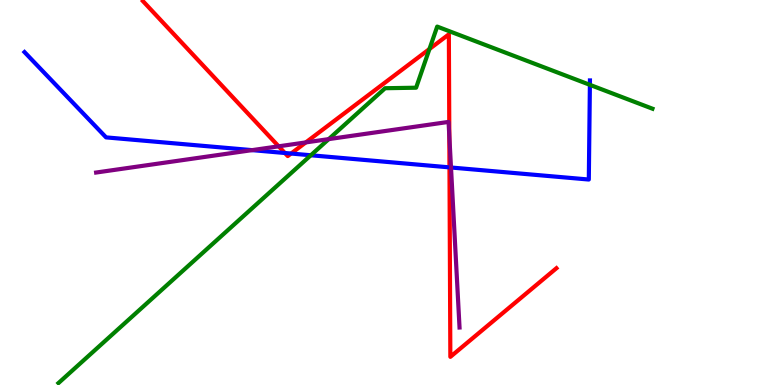[{'lines': ['blue', 'red'], 'intersections': [{'x': 3.68, 'y': 6.03}, {'x': 3.76, 'y': 6.01}, {'x': 5.8, 'y': 5.65}]}, {'lines': ['green', 'red'], 'intersections': [{'x': 5.54, 'y': 8.73}]}, {'lines': ['purple', 'red'], 'intersections': [{'x': 3.6, 'y': 6.2}, {'x': 3.95, 'y': 6.3}, {'x': 5.8, 'y': 6.46}]}, {'lines': ['blue', 'green'], 'intersections': [{'x': 4.01, 'y': 5.97}, {'x': 7.61, 'y': 7.8}]}, {'lines': ['blue', 'purple'], 'intersections': [{'x': 3.25, 'y': 6.1}, {'x': 5.82, 'y': 5.65}]}, {'lines': ['green', 'purple'], 'intersections': [{'x': 4.24, 'y': 6.39}]}]